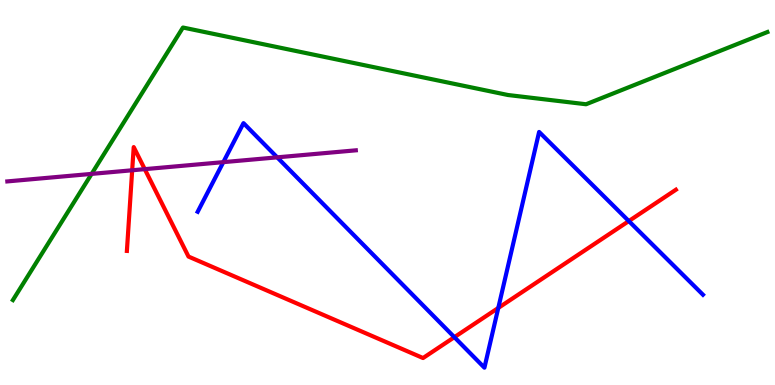[{'lines': ['blue', 'red'], 'intersections': [{'x': 5.86, 'y': 1.24}, {'x': 6.43, 'y': 2.0}, {'x': 8.11, 'y': 4.26}]}, {'lines': ['green', 'red'], 'intersections': []}, {'lines': ['purple', 'red'], 'intersections': [{'x': 1.71, 'y': 5.58}, {'x': 1.87, 'y': 5.61}]}, {'lines': ['blue', 'green'], 'intersections': []}, {'lines': ['blue', 'purple'], 'intersections': [{'x': 2.88, 'y': 5.79}, {'x': 3.58, 'y': 5.91}]}, {'lines': ['green', 'purple'], 'intersections': [{'x': 1.18, 'y': 5.48}]}]